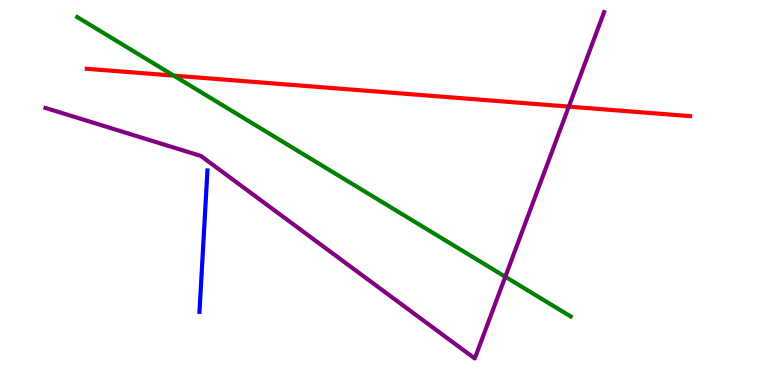[{'lines': ['blue', 'red'], 'intersections': []}, {'lines': ['green', 'red'], 'intersections': [{'x': 2.24, 'y': 8.04}]}, {'lines': ['purple', 'red'], 'intersections': [{'x': 7.34, 'y': 7.23}]}, {'lines': ['blue', 'green'], 'intersections': []}, {'lines': ['blue', 'purple'], 'intersections': []}, {'lines': ['green', 'purple'], 'intersections': [{'x': 6.52, 'y': 2.81}]}]